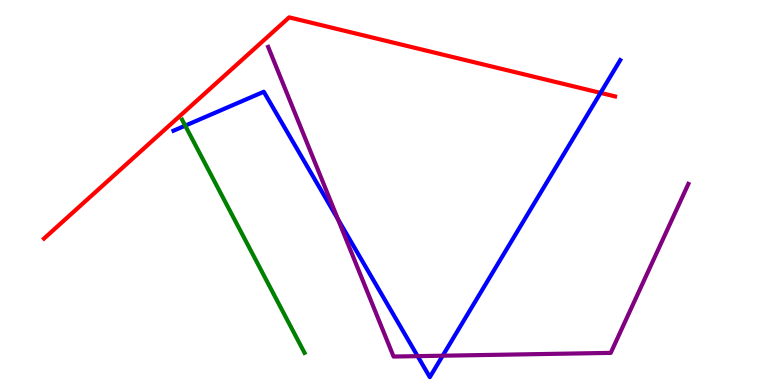[{'lines': ['blue', 'red'], 'intersections': [{'x': 7.75, 'y': 7.59}]}, {'lines': ['green', 'red'], 'intersections': []}, {'lines': ['purple', 'red'], 'intersections': []}, {'lines': ['blue', 'green'], 'intersections': [{'x': 2.39, 'y': 6.74}]}, {'lines': ['blue', 'purple'], 'intersections': [{'x': 4.36, 'y': 4.31}, {'x': 5.39, 'y': 0.75}, {'x': 5.71, 'y': 0.761}]}, {'lines': ['green', 'purple'], 'intersections': []}]